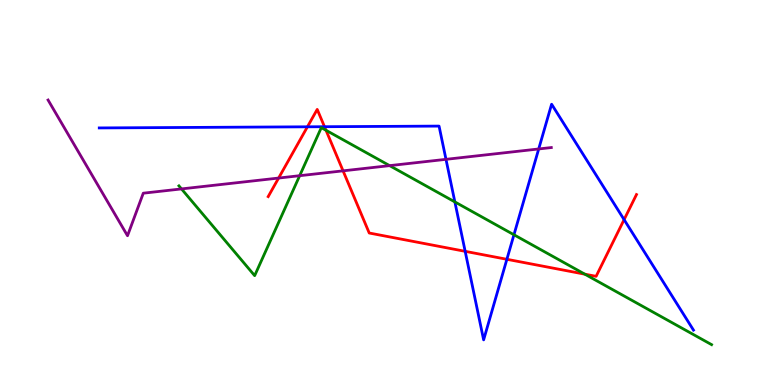[{'lines': ['blue', 'red'], 'intersections': [{'x': 3.97, 'y': 6.71}, {'x': 4.19, 'y': 6.71}, {'x': 6.0, 'y': 3.47}, {'x': 6.54, 'y': 3.27}, {'x': 8.05, 'y': 4.3}]}, {'lines': ['green', 'red'], 'intersections': [{'x': 4.21, 'y': 6.62}, {'x': 7.55, 'y': 2.88}]}, {'lines': ['purple', 'red'], 'intersections': [{'x': 3.6, 'y': 5.38}, {'x': 4.43, 'y': 5.56}]}, {'lines': ['blue', 'green'], 'intersections': [{'x': 5.87, 'y': 4.76}, {'x': 6.63, 'y': 3.9}]}, {'lines': ['blue', 'purple'], 'intersections': [{'x': 5.75, 'y': 5.86}, {'x': 6.95, 'y': 6.13}]}, {'lines': ['green', 'purple'], 'intersections': [{'x': 2.34, 'y': 5.09}, {'x': 3.87, 'y': 5.44}, {'x': 5.03, 'y': 5.7}]}]